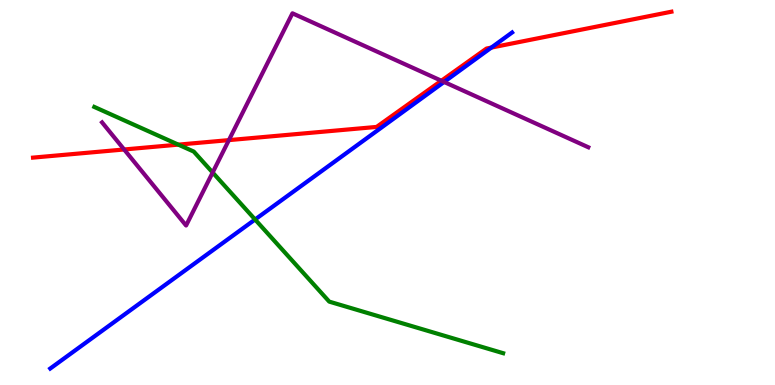[{'lines': ['blue', 'red'], 'intersections': [{'x': 6.34, 'y': 8.76}]}, {'lines': ['green', 'red'], 'intersections': [{'x': 2.3, 'y': 6.24}]}, {'lines': ['purple', 'red'], 'intersections': [{'x': 1.6, 'y': 6.12}, {'x': 2.95, 'y': 6.36}, {'x': 5.7, 'y': 7.9}]}, {'lines': ['blue', 'green'], 'intersections': [{'x': 3.29, 'y': 4.3}]}, {'lines': ['blue', 'purple'], 'intersections': [{'x': 5.73, 'y': 7.87}]}, {'lines': ['green', 'purple'], 'intersections': [{'x': 2.74, 'y': 5.52}]}]